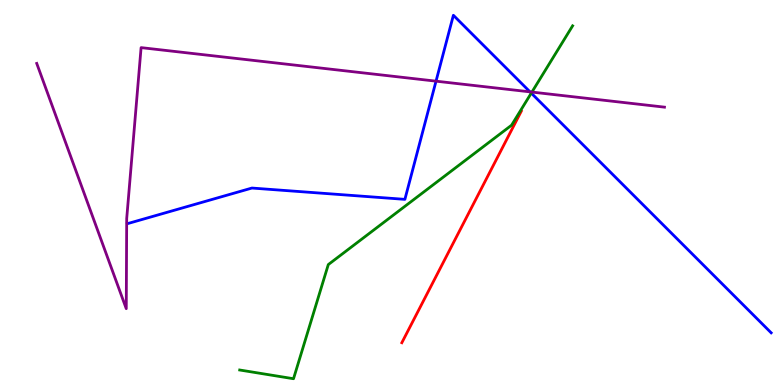[{'lines': ['blue', 'red'], 'intersections': []}, {'lines': ['green', 'red'], 'intersections': []}, {'lines': ['purple', 'red'], 'intersections': []}, {'lines': ['blue', 'green'], 'intersections': [{'x': 6.86, 'y': 7.58}]}, {'lines': ['blue', 'purple'], 'intersections': [{'x': 5.63, 'y': 7.89}, {'x': 6.84, 'y': 7.61}]}, {'lines': ['green', 'purple'], 'intersections': [{'x': 6.86, 'y': 7.61}]}]